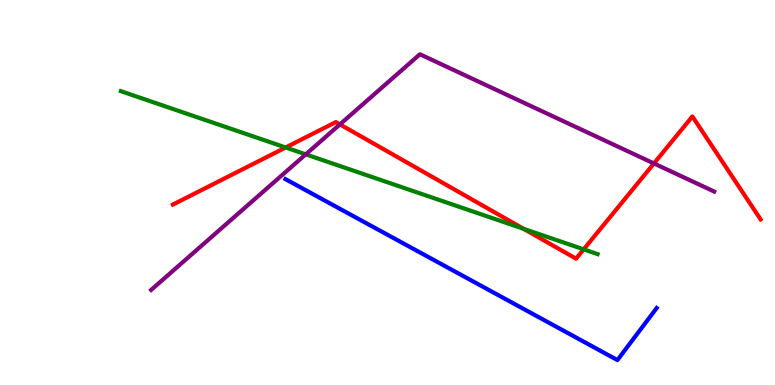[{'lines': ['blue', 'red'], 'intersections': []}, {'lines': ['green', 'red'], 'intersections': [{'x': 3.69, 'y': 6.17}, {'x': 6.76, 'y': 4.06}, {'x': 7.53, 'y': 3.52}]}, {'lines': ['purple', 'red'], 'intersections': [{'x': 4.39, 'y': 6.77}, {'x': 8.44, 'y': 5.75}]}, {'lines': ['blue', 'green'], 'intersections': []}, {'lines': ['blue', 'purple'], 'intersections': []}, {'lines': ['green', 'purple'], 'intersections': [{'x': 3.95, 'y': 5.99}]}]